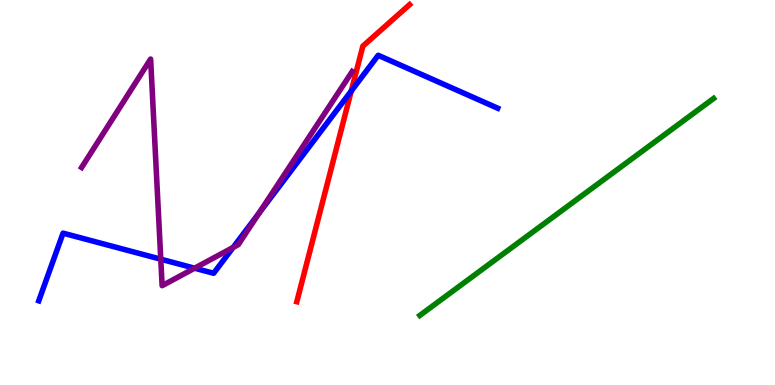[{'lines': ['blue', 'red'], 'intersections': [{'x': 4.53, 'y': 7.64}]}, {'lines': ['green', 'red'], 'intersections': []}, {'lines': ['purple', 'red'], 'intersections': []}, {'lines': ['blue', 'green'], 'intersections': []}, {'lines': ['blue', 'purple'], 'intersections': [{'x': 2.07, 'y': 3.27}, {'x': 2.51, 'y': 3.03}, {'x': 3.01, 'y': 3.57}, {'x': 3.34, 'y': 4.46}]}, {'lines': ['green', 'purple'], 'intersections': []}]